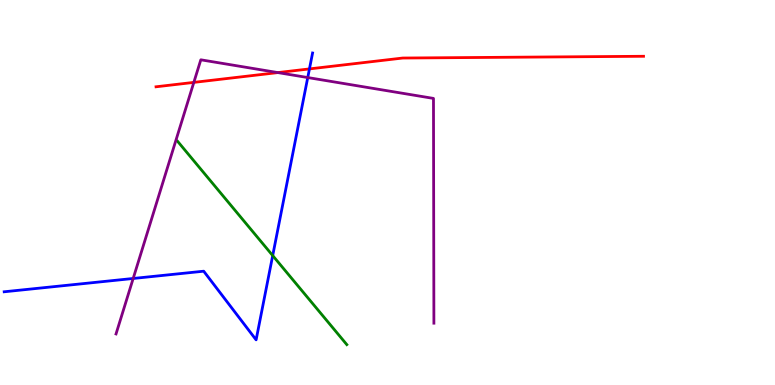[{'lines': ['blue', 'red'], 'intersections': [{'x': 3.99, 'y': 8.21}]}, {'lines': ['green', 'red'], 'intersections': []}, {'lines': ['purple', 'red'], 'intersections': [{'x': 2.5, 'y': 7.86}, {'x': 3.59, 'y': 8.11}]}, {'lines': ['blue', 'green'], 'intersections': [{'x': 3.52, 'y': 3.36}]}, {'lines': ['blue', 'purple'], 'intersections': [{'x': 1.72, 'y': 2.77}, {'x': 3.97, 'y': 7.99}]}, {'lines': ['green', 'purple'], 'intersections': []}]